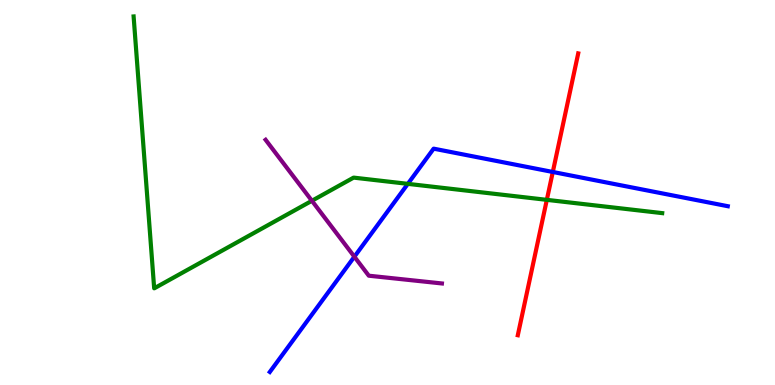[{'lines': ['blue', 'red'], 'intersections': [{'x': 7.13, 'y': 5.53}]}, {'lines': ['green', 'red'], 'intersections': [{'x': 7.06, 'y': 4.81}]}, {'lines': ['purple', 'red'], 'intersections': []}, {'lines': ['blue', 'green'], 'intersections': [{'x': 5.26, 'y': 5.22}]}, {'lines': ['blue', 'purple'], 'intersections': [{'x': 4.57, 'y': 3.33}]}, {'lines': ['green', 'purple'], 'intersections': [{'x': 4.02, 'y': 4.79}]}]